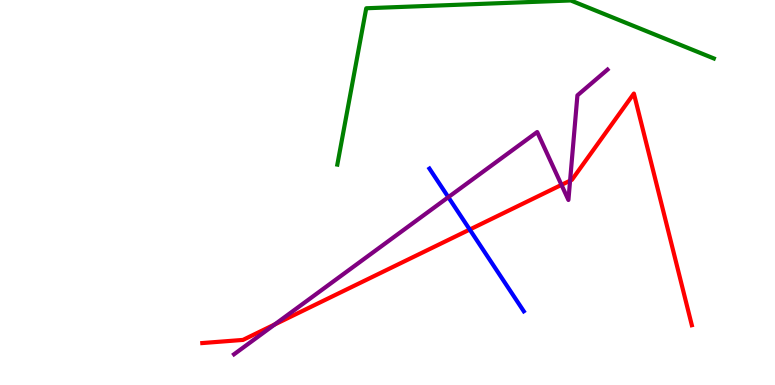[{'lines': ['blue', 'red'], 'intersections': [{'x': 6.06, 'y': 4.04}]}, {'lines': ['green', 'red'], 'intersections': []}, {'lines': ['purple', 'red'], 'intersections': [{'x': 3.54, 'y': 1.57}, {'x': 7.24, 'y': 5.2}, {'x': 7.36, 'y': 5.31}]}, {'lines': ['blue', 'green'], 'intersections': []}, {'lines': ['blue', 'purple'], 'intersections': [{'x': 5.78, 'y': 4.88}]}, {'lines': ['green', 'purple'], 'intersections': []}]